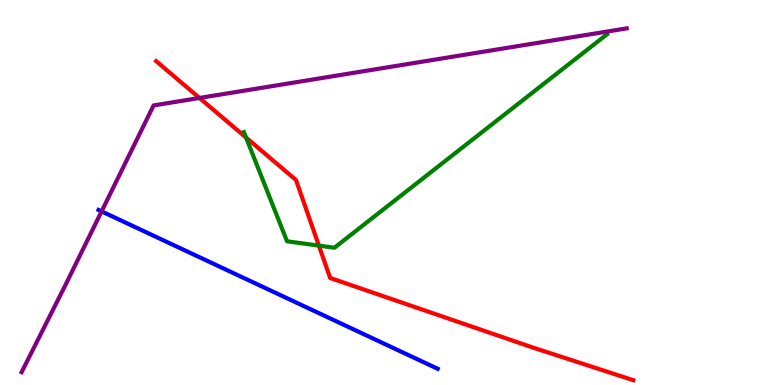[{'lines': ['blue', 'red'], 'intersections': []}, {'lines': ['green', 'red'], 'intersections': [{'x': 3.17, 'y': 6.43}, {'x': 4.11, 'y': 3.62}]}, {'lines': ['purple', 'red'], 'intersections': [{'x': 2.57, 'y': 7.46}]}, {'lines': ['blue', 'green'], 'intersections': []}, {'lines': ['blue', 'purple'], 'intersections': [{'x': 1.31, 'y': 4.51}]}, {'lines': ['green', 'purple'], 'intersections': []}]